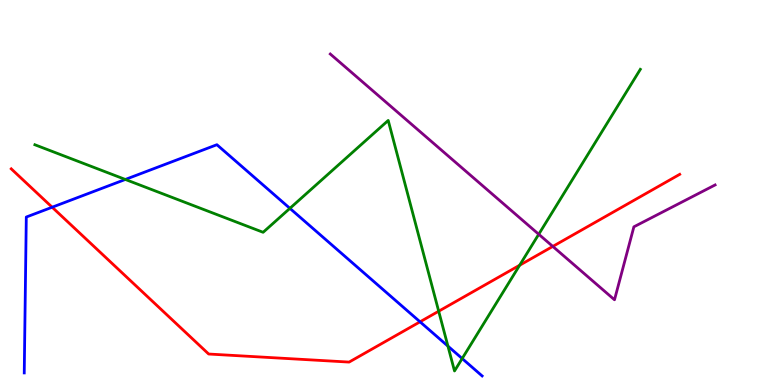[{'lines': ['blue', 'red'], 'intersections': [{'x': 0.673, 'y': 4.62}, {'x': 5.42, 'y': 1.64}]}, {'lines': ['green', 'red'], 'intersections': [{'x': 5.66, 'y': 1.92}, {'x': 6.71, 'y': 3.11}]}, {'lines': ['purple', 'red'], 'intersections': [{'x': 7.13, 'y': 3.6}]}, {'lines': ['blue', 'green'], 'intersections': [{'x': 1.62, 'y': 5.34}, {'x': 3.74, 'y': 4.59}, {'x': 5.78, 'y': 1.01}, {'x': 5.96, 'y': 0.687}]}, {'lines': ['blue', 'purple'], 'intersections': []}, {'lines': ['green', 'purple'], 'intersections': [{'x': 6.95, 'y': 3.92}]}]